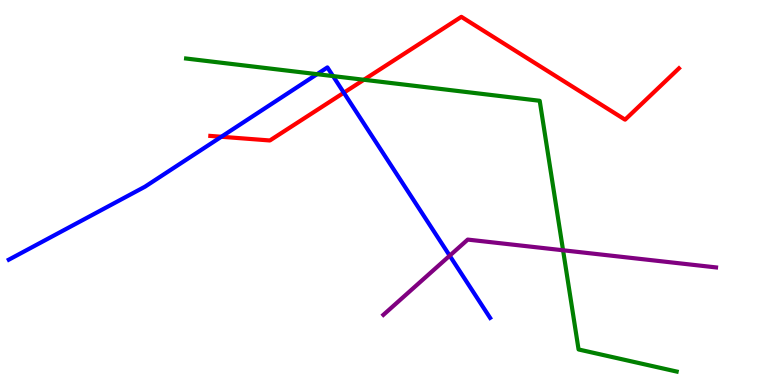[{'lines': ['blue', 'red'], 'intersections': [{'x': 2.86, 'y': 6.45}, {'x': 4.44, 'y': 7.59}]}, {'lines': ['green', 'red'], 'intersections': [{'x': 4.7, 'y': 7.93}]}, {'lines': ['purple', 'red'], 'intersections': []}, {'lines': ['blue', 'green'], 'intersections': [{'x': 4.09, 'y': 8.07}, {'x': 4.3, 'y': 8.02}]}, {'lines': ['blue', 'purple'], 'intersections': [{'x': 5.8, 'y': 3.36}]}, {'lines': ['green', 'purple'], 'intersections': [{'x': 7.27, 'y': 3.5}]}]